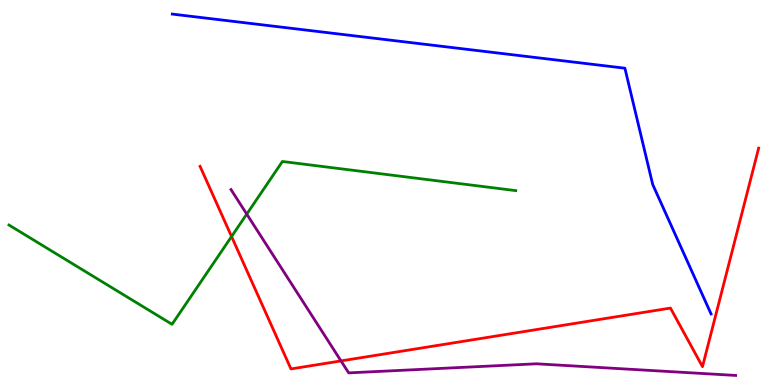[{'lines': ['blue', 'red'], 'intersections': []}, {'lines': ['green', 'red'], 'intersections': [{'x': 2.99, 'y': 3.86}]}, {'lines': ['purple', 'red'], 'intersections': [{'x': 4.4, 'y': 0.626}]}, {'lines': ['blue', 'green'], 'intersections': []}, {'lines': ['blue', 'purple'], 'intersections': []}, {'lines': ['green', 'purple'], 'intersections': [{'x': 3.18, 'y': 4.44}]}]